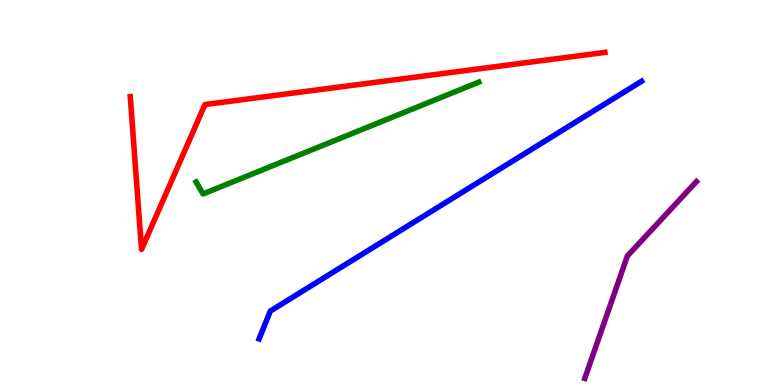[{'lines': ['blue', 'red'], 'intersections': []}, {'lines': ['green', 'red'], 'intersections': []}, {'lines': ['purple', 'red'], 'intersections': []}, {'lines': ['blue', 'green'], 'intersections': []}, {'lines': ['blue', 'purple'], 'intersections': []}, {'lines': ['green', 'purple'], 'intersections': []}]